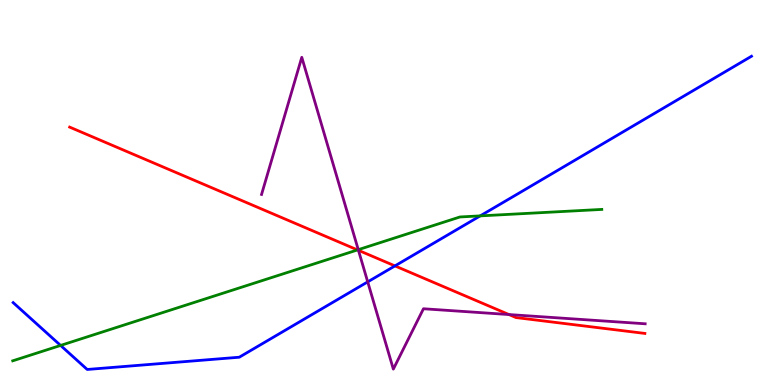[{'lines': ['blue', 'red'], 'intersections': [{'x': 5.1, 'y': 3.09}]}, {'lines': ['green', 'red'], 'intersections': [{'x': 4.61, 'y': 3.51}]}, {'lines': ['purple', 'red'], 'intersections': [{'x': 4.63, 'y': 3.5}, {'x': 6.57, 'y': 1.83}]}, {'lines': ['blue', 'green'], 'intersections': [{'x': 0.782, 'y': 1.03}, {'x': 6.2, 'y': 4.39}]}, {'lines': ['blue', 'purple'], 'intersections': [{'x': 4.74, 'y': 2.68}]}, {'lines': ['green', 'purple'], 'intersections': [{'x': 4.62, 'y': 3.51}]}]